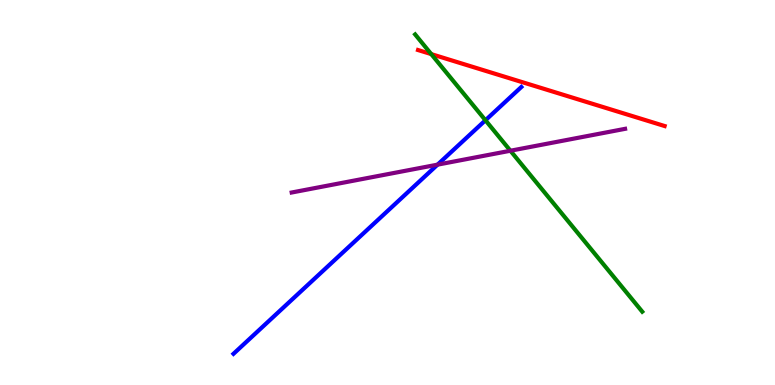[{'lines': ['blue', 'red'], 'intersections': []}, {'lines': ['green', 'red'], 'intersections': [{'x': 5.56, 'y': 8.59}]}, {'lines': ['purple', 'red'], 'intersections': []}, {'lines': ['blue', 'green'], 'intersections': [{'x': 6.26, 'y': 6.88}]}, {'lines': ['blue', 'purple'], 'intersections': [{'x': 5.65, 'y': 5.72}]}, {'lines': ['green', 'purple'], 'intersections': [{'x': 6.59, 'y': 6.08}]}]